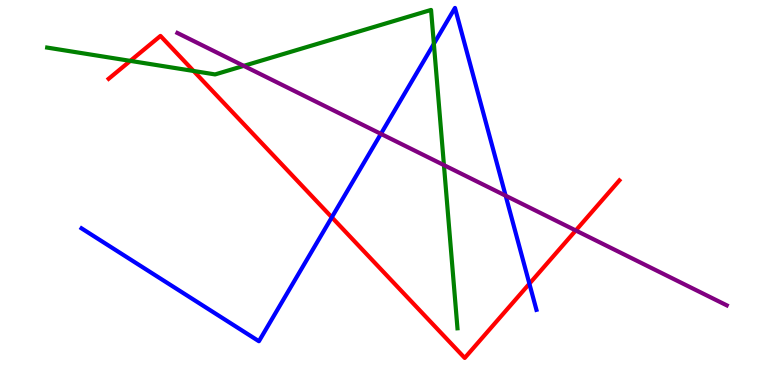[{'lines': ['blue', 'red'], 'intersections': [{'x': 4.28, 'y': 4.36}, {'x': 6.83, 'y': 2.63}]}, {'lines': ['green', 'red'], 'intersections': [{'x': 1.68, 'y': 8.42}, {'x': 2.5, 'y': 8.16}]}, {'lines': ['purple', 'red'], 'intersections': [{'x': 7.43, 'y': 4.01}]}, {'lines': ['blue', 'green'], 'intersections': [{'x': 5.6, 'y': 8.86}]}, {'lines': ['blue', 'purple'], 'intersections': [{'x': 4.91, 'y': 6.52}, {'x': 6.52, 'y': 4.92}]}, {'lines': ['green', 'purple'], 'intersections': [{'x': 3.15, 'y': 8.29}, {'x': 5.73, 'y': 5.71}]}]